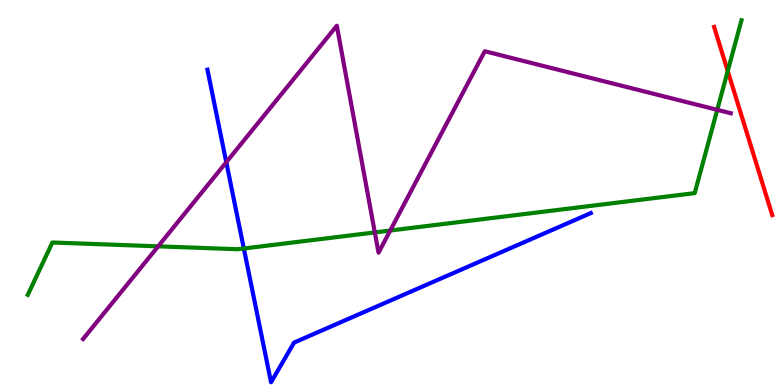[{'lines': ['blue', 'red'], 'intersections': []}, {'lines': ['green', 'red'], 'intersections': [{'x': 9.39, 'y': 8.15}]}, {'lines': ['purple', 'red'], 'intersections': []}, {'lines': ['blue', 'green'], 'intersections': [{'x': 3.15, 'y': 3.55}]}, {'lines': ['blue', 'purple'], 'intersections': [{'x': 2.92, 'y': 5.79}]}, {'lines': ['green', 'purple'], 'intersections': [{'x': 2.04, 'y': 3.6}, {'x': 4.84, 'y': 3.96}, {'x': 5.04, 'y': 4.01}, {'x': 9.25, 'y': 7.15}]}]